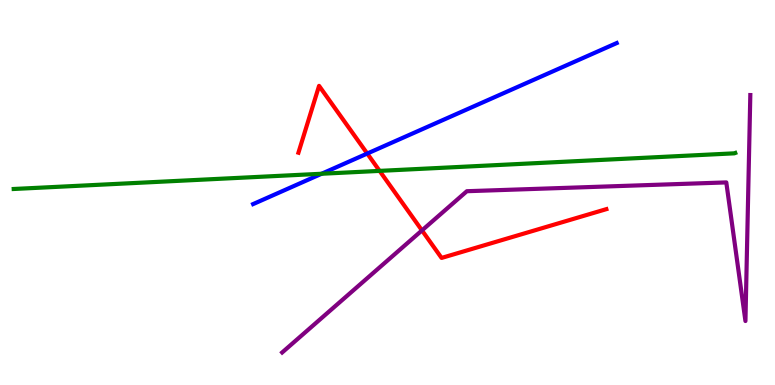[{'lines': ['blue', 'red'], 'intersections': [{'x': 4.74, 'y': 6.01}]}, {'lines': ['green', 'red'], 'intersections': [{'x': 4.9, 'y': 5.56}]}, {'lines': ['purple', 'red'], 'intersections': [{'x': 5.44, 'y': 4.02}]}, {'lines': ['blue', 'green'], 'intersections': [{'x': 4.15, 'y': 5.49}]}, {'lines': ['blue', 'purple'], 'intersections': []}, {'lines': ['green', 'purple'], 'intersections': []}]